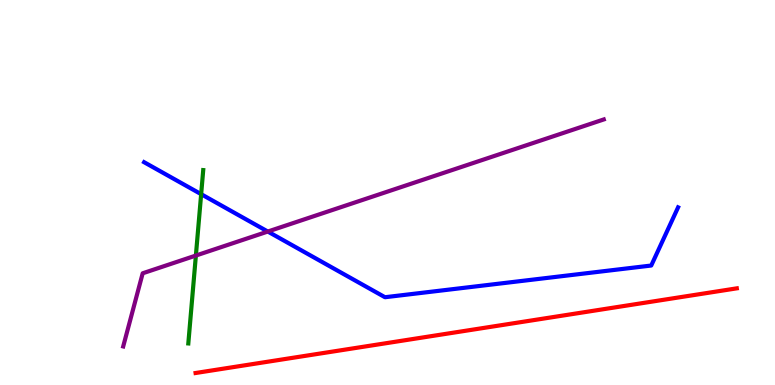[{'lines': ['blue', 'red'], 'intersections': []}, {'lines': ['green', 'red'], 'intersections': []}, {'lines': ['purple', 'red'], 'intersections': []}, {'lines': ['blue', 'green'], 'intersections': [{'x': 2.6, 'y': 4.96}]}, {'lines': ['blue', 'purple'], 'intersections': [{'x': 3.46, 'y': 3.99}]}, {'lines': ['green', 'purple'], 'intersections': [{'x': 2.53, 'y': 3.36}]}]